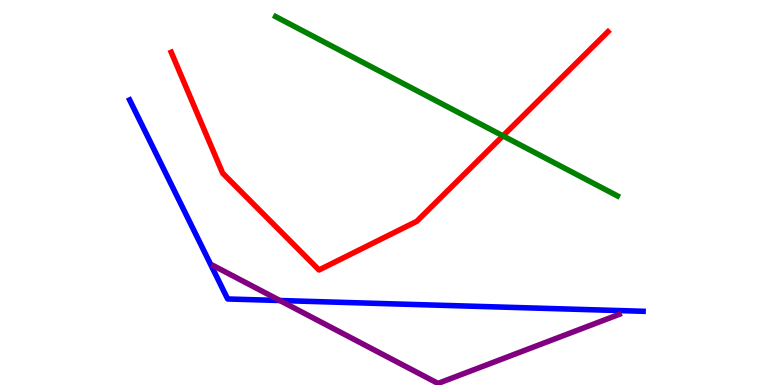[{'lines': ['blue', 'red'], 'intersections': []}, {'lines': ['green', 'red'], 'intersections': [{'x': 6.49, 'y': 6.47}]}, {'lines': ['purple', 'red'], 'intersections': []}, {'lines': ['blue', 'green'], 'intersections': []}, {'lines': ['blue', 'purple'], 'intersections': [{'x': 3.61, 'y': 2.19}]}, {'lines': ['green', 'purple'], 'intersections': []}]